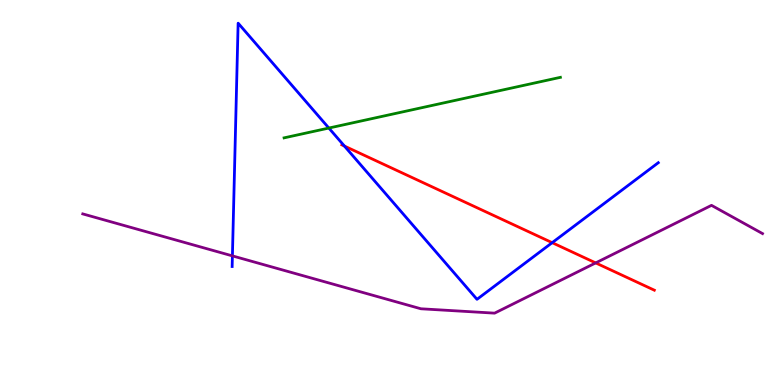[{'lines': ['blue', 'red'], 'intersections': [{'x': 4.44, 'y': 6.21}, {'x': 7.12, 'y': 3.7}]}, {'lines': ['green', 'red'], 'intersections': []}, {'lines': ['purple', 'red'], 'intersections': [{'x': 7.69, 'y': 3.17}]}, {'lines': ['blue', 'green'], 'intersections': [{'x': 4.24, 'y': 6.67}]}, {'lines': ['blue', 'purple'], 'intersections': [{'x': 3.0, 'y': 3.35}]}, {'lines': ['green', 'purple'], 'intersections': []}]